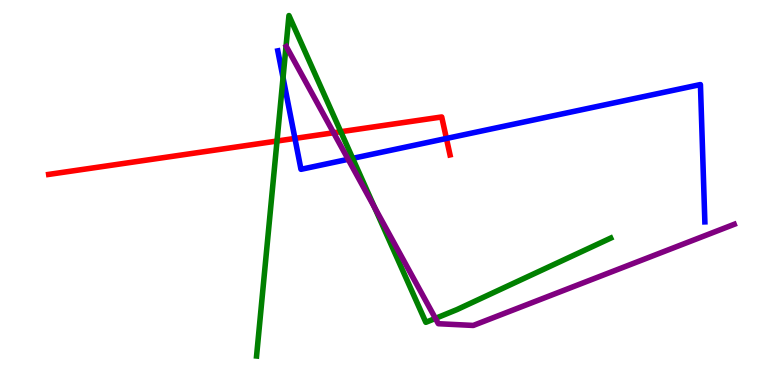[{'lines': ['blue', 'red'], 'intersections': [{'x': 3.81, 'y': 6.4}, {'x': 5.76, 'y': 6.4}]}, {'lines': ['green', 'red'], 'intersections': [{'x': 3.57, 'y': 6.34}, {'x': 4.4, 'y': 6.58}]}, {'lines': ['purple', 'red'], 'intersections': [{'x': 4.3, 'y': 6.55}]}, {'lines': ['blue', 'green'], 'intersections': [{'x': 3.65, 'y': 7.98}, {'x': 4.55, 'y': 5.89}]}, {'lines': ['blue', 'purple'], 'intersections': [{'x': 4.49, 'y': 5.86}]}, {'lines': ['green', 'purple'], 'intersections': [{'x': 4.83, 'y': 4.61}, {'x': 5.62, 'y': 1.73}]}]